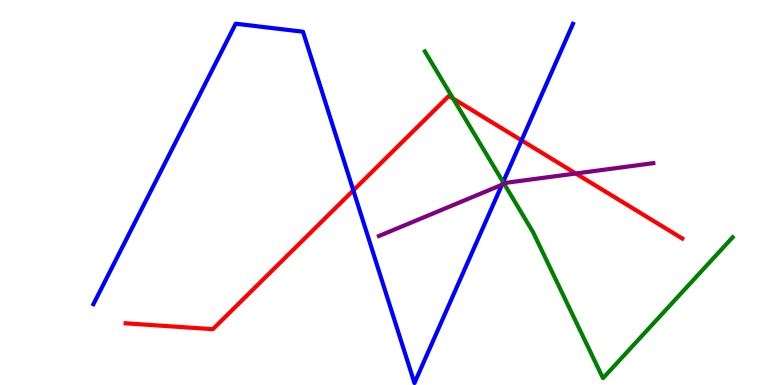[{'lines': ['blue', 'red'], 'intersections': [{'x': 4.56, 'y': 5.06}, {'x': 6.73, 'y': 6.35}]}, {'lines': ['green', 'red'], 'intersections': [{'x': 5.85, 'y': 7.44}]}, {'lines': ['purple', 'red'], 'intersections': [{'x': 7.43, 'y': 5.49}]}, {'lines': ['blue', 'green'], 'intersections': [{'x': 6.49, 'y': 5.27}]}, {'lines': ['blue', 'purple'], 'intersections': [{'x': 6.48, 'y': 5.2}]}, {'lines': ['green', 'purple'], 'intersections': [{'x': 6.51, 'y': 5.22}]}]